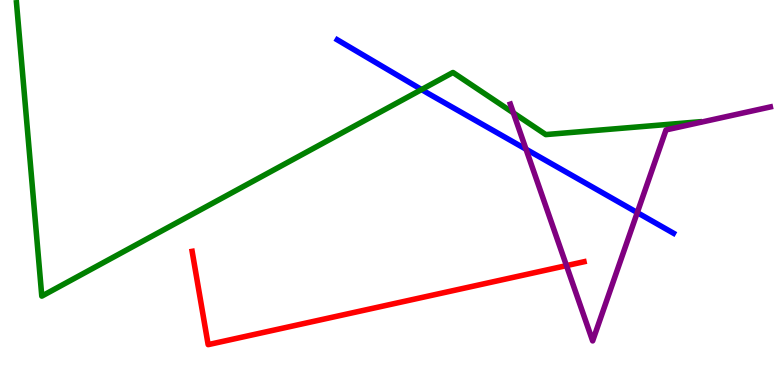[{'lines': ['blue', 'red'], 'intersections': []}, {'lines': ['green', 'red'], 'intersections': []}, {'lines': ['purple', 'red'], 'intersections': [{'x': 7.31, 'y': 3.1}]}, {'lines': ['blue', 'green'], 'intersections': [{'x': 5.44, 'y': 7.67}]}, {'lines': ['blue', 'purple'], 'intersections': [{'x': 6.79, 'y': 6.12}, {'x': 8.22, 'y': 4.48}]}, {'lines': ['green', 'purple'], 'intersections': [{'x': 6.62, 'y': 7.07}]}]